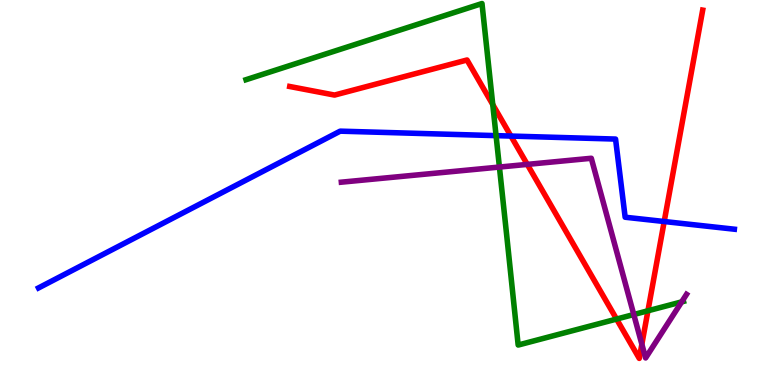[{'lines': ['blue', 'red'], 'intersections': [{'x': 6.59, 'y': 6.47}, {'x': 8.57, 'y': 4.25}]}, {'lines': ['green', 'red'], 'intersections': [{'x': 6.36, 'y': 7.28}, {'x': 7.96, 'y': 1.71}, {'x': 8.36, 'y': 1.93}]}, {'lines': ['purple', 'red'], 'intersections': [{'x': 6.8, 'y': 5.73}, {'x': 8.28, 'y': 1.06}]}, {'lines': ['blue', 'green'], 'intersections': [{'x': 6.4, 'y': 6.48}]}, {'lines': ['blue', 'purple'], 'intersections': []}, {'lines': ['green', 'purple'], 'intersections': [{'x': 6.44, 'y': 5.66}, {'x': 8.18, 'y': 1.83}, {'x': 8.8, 'y': 2.16}]}]